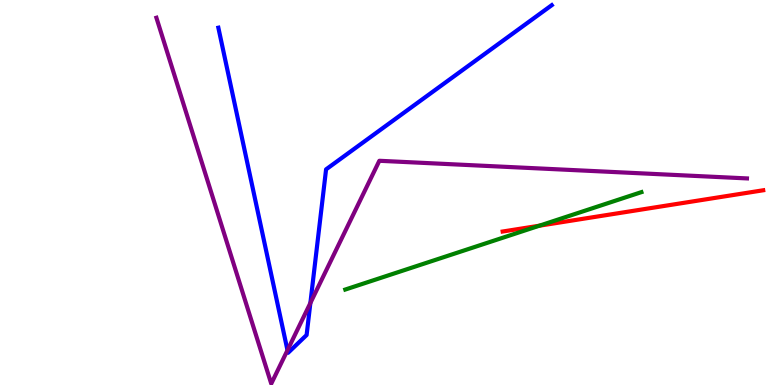[{'lines': ['blue', 'red'], 'intersections': []}, {'lines': ['green', 'red'], 'intersections': [{'x': 6.96, 'y': 4.14}]}, {'lines': ['purple', 'red'], 'intersections': []}, {'lines': ['blue', 'green'], 'intersections': []}, {'lines': ['blue', 'purple'], 'intersections': [{'x': 3.71, 'y': 0.903}, {'x': 4.0, 'y': 2.13}]}, {'lines': ['green', 'purple'], 'intersections': []}]